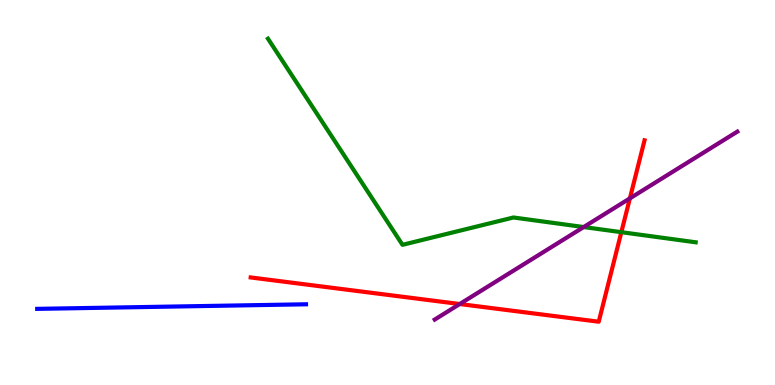[{'lines': ['blue', 'red'], 'intersections': []}, {'lines': ['green', 'red'], 'intersections': [{'x': 8.02, 'y': 3.97}]}, {'lines': ['purple', 'red'], 'intersections': [{'x': 5.93, 'y': 2.1}, {'x': 8.13, 'y': 4.85}]}, {'lines': ['blue', 'green'], 'intersections': []}, {'lines': ['blue', 'purple'], 'intersections': []}, {'lines': ['green', 'purple'], 'intersections': [{'x': 7.53, 'y': 4.1}]}]